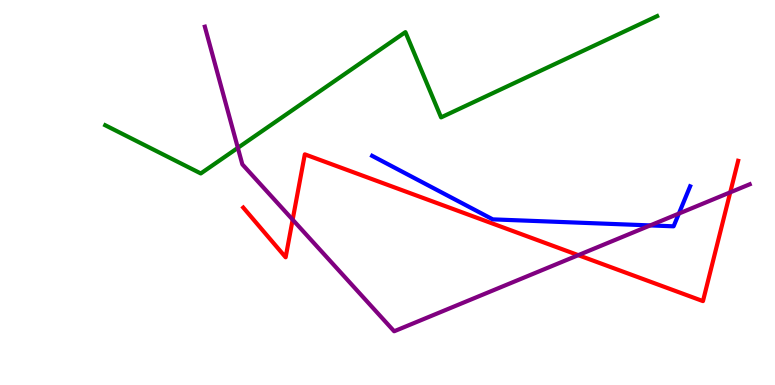[{'lines': ['blue', 'red'], 'intersections': []}, {'lines': ['green', 'red'], 'intersections': []}, {'lines': ['purple', 'red'], 'intersections': [{'x': 3.78, 'y': 4.29}, {'x': 7.46, 'y': 3.37}, {'x': 9.42, 'y': 5.0}]}, {'lines': ['blue', 'green'], 'intersections': []}, {'lines': ['blue', 'purple'], 'intersections': [{'x': 8.39, 'y': 4.15}, {'x': 8.76, 'y': 4.45}]}, {'lines': ['green', 'purple'], 'intersections': [{'x': 3.07, 'y': 6.16}]}]